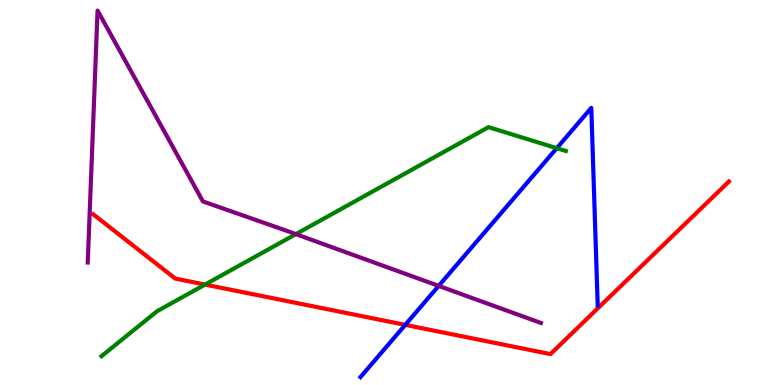[{'lines': ['blue', 'red'], 'intersections': [{'x': 5.23, 'y': 1.56}]}, {'lines': ['green', 'red'], 'intersections': [{'x': 2.65, 'y': 2.61}]}, {'lines': ['purple', 'red'], 'intersections': []}, {'lines': ['blue', 'green'], 'intersections': [{'x': 7.18, 'y': 6.15}]}, {'lines': ['blue', 'purple'], 'intersections': [{'x': 5.66, 'y': 2.57}]}, {'lines': ['green', 'purple'], 'intersections': [{'x': 3.82, 'y': 3.92}]}]